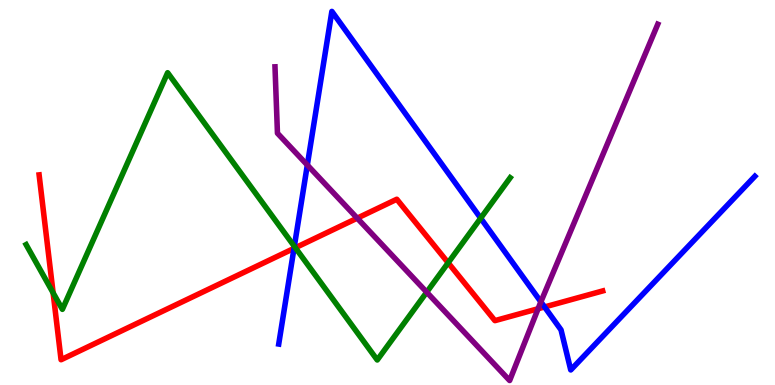[{'lines': ['blue', 'red'], 'intersections': [{'x': 3.79, 'y': 3.55}, {'x': 7.03, 'y': 2.03}]}, {'lines': ['green', 'red'], 'intersections': [{'x': 0.685, 'y': 2.39}, {'x': 3.81, 'y': 3.57}, {'x': 5.78, 'y': 3.17}]}, {'lines': ['purple', 'red'], 'intersections': [{'x': 4.61, 'y': 4.33}, {'x': 6.94, 'y': 1.98}]}, {'lines': ['blue', 'green'], 'intersections': [{'x': 3.8, 'y': 3.6}, {'x': 6.2, 'y': 4.33}]}, {'lines': ['blue', 'purple'], 'intersections': [{'x': 3.97, 'y': 5.71}, {'x': 6.98, 'y': 2.16}]}, {'lines': ['green', 'purple'], 'intersections': [{'x': 5.51, 'y': 2.41}]}]